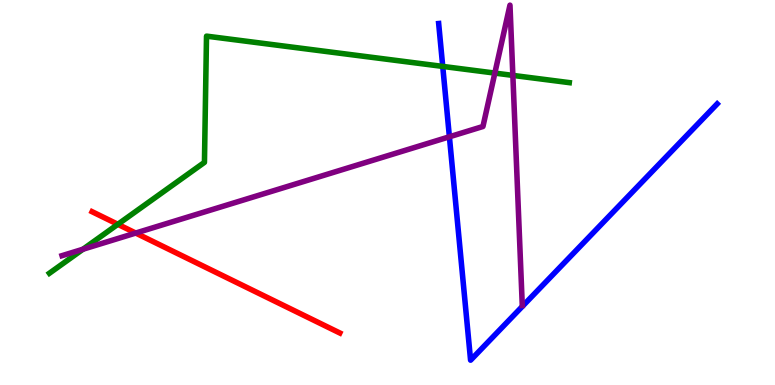[{'lines': ['blue', 'red'], 'intersections': []}, {'lines': ['green', 'red'], 'intersections': [{'x': 1.52, 'y': 4.17}]}, {'lines': ['purple', 'red'], 'intersections': [{'x': 1.75, 'y': 3.95}]}, {'lines': ['blue', 'green'], 'intersections': [{'x': 5.71, 'y': 8.28}]}, {'lines': ['blue', 'purple'], 'intersections': [{'x': 5.8, 'y': 6.45}]}, {'lines': ['green', 'purple'], 'intersections': [{'x': 1.07, 'y': 3.53}, {'x': 6.39, 'y': 8.1}, {'x': 6.62, 'y': 8.04}]}]